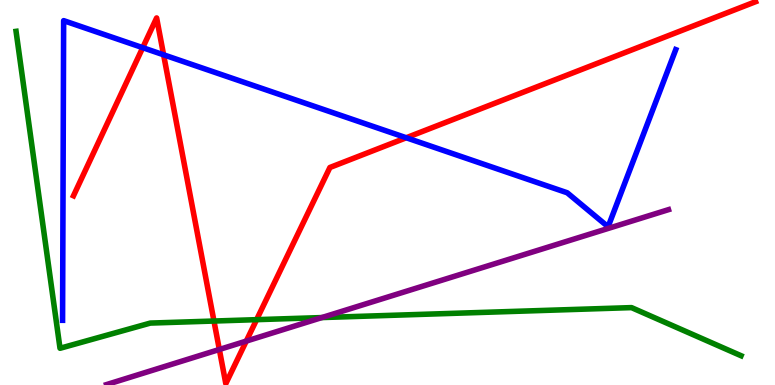[{'lines': ['blue', 'red'], 'intersections': [{'x': 1.84, 'y': 8.76}, {'x': 2.11, 'y': 8.58}, {'x': 5.24, 'y': 6.42}]}, {'lines': ['green', 'red'], 'intersections': [{'x': 2.76, 'y': 1.66}, {'x': 3.31, 'y': 1.7}]}, {'lines': ['purple', 'red'], 'intersections': [{'x': 2.83, 'y': 0.923}, {'x': 3.18, 'y': 1.14}]}, {'lines': ['blue', 'green'], 'intersections': []}, {'lines': ['blue', 'purple'], 'intersections': []}, {'lines': ['green', 'purple'], 'intersections': [{'x': 4.15, 'y': 1.75}]}]